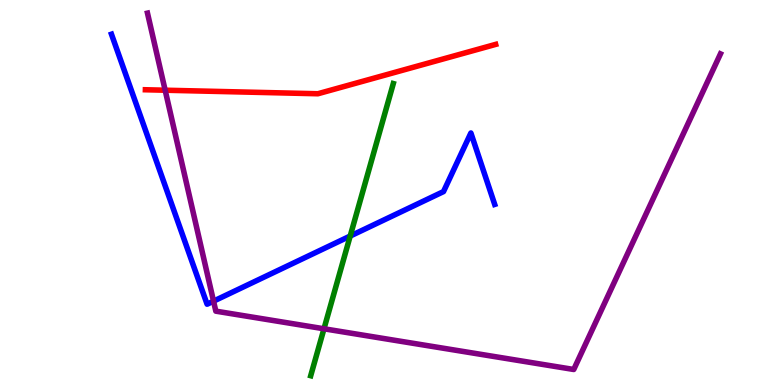[{'lines': ['blue', 'red'], 'intersections': []}, {'lines': ['green', 'red'], 'intersections': []}, {'lines': ['purple', 'red'], 'intersections': [{'x': 2.13, 'y': 7.66}]}, {'lines': ['blue', 'green'], 'intersections': [{'x': 4.52, 'y': 3.87}]}, {'lines': ['blue', 'purple'], 'intersections': [{'x': 2.76, 'y': 2.18}]}, {'lines': ['green', 'purple'], 'intersections': [{'x': 4.18, 'y': 1.46}]}]